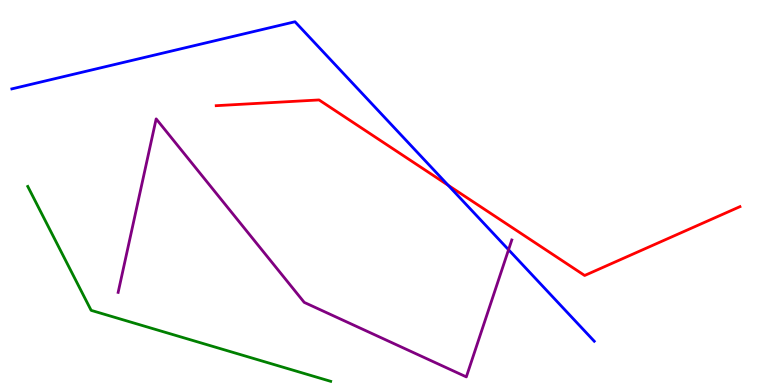[{'lines': ['blue', 'red'], 'intersections': [{'x': 5.78, 'y': 5.19}]}, {'lines': ['green', 'red'], 'intersections': []}, {'lines': ['purple', 'red'], 'intersections': []}, {'lines': ['blue', 'green'], 'intersections': []}, {'lines': ['blue', 'purple'], 'intersections': [{'x': 6.56, 'y': 3.51}]}, {'lines': ['green', 'purple'], 'intersections': []}]